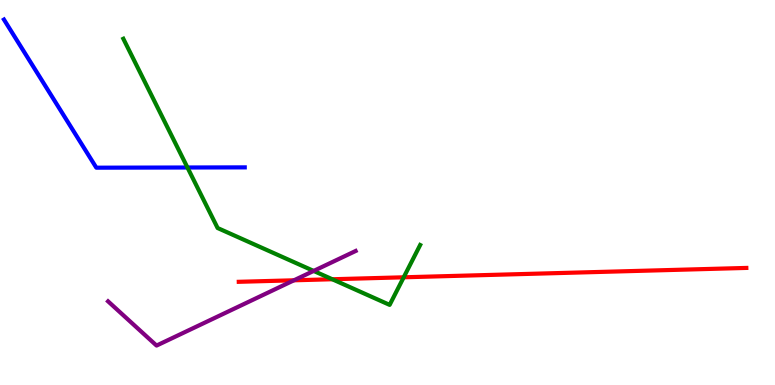[{'lines': ['blue', 'red'], 'intersections': []}, {'lines': ['green', 'red'], 'intersections': [{'x': 4.29, 'y': 2.75}, {'x': 5.21, 'y': 2.8}]}, {'lines': ['purple', 'red'], 'intersections': [{'x': 3.79, 'y': 2.72}]}, {'lines': ['blue', 'green'], 'intersections': [{'x': 2.42, 'y': 5.65}]}, {'lines': ['blue', 'purple'], 'intersections': []}, {'lines': ['green', 'purple'], 'intersections': [{'x': 4.05, 'y': 2.96}]}]